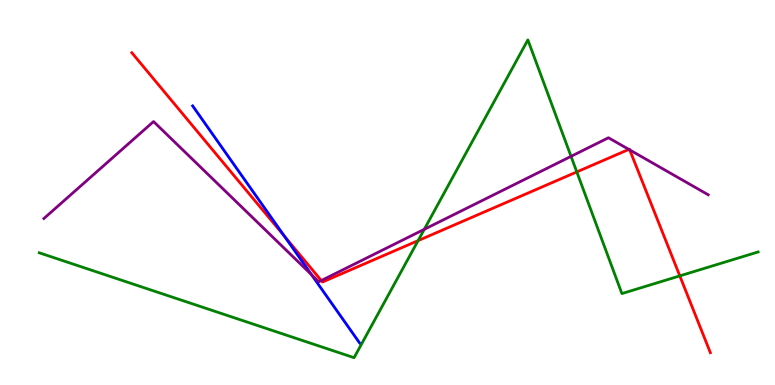[{'lines': ['blue', 'red'], 'intersections': [{'x': 3.67, 'y': 3.86}]}, {'lines': ['green', 'red'], 'intersections': [{'x': 5.39, 'y': 3.75}, {'x': 7.44, 'y': 5.53}, {'x': 8.77, 'y': 2.83}]}, {'lines': ['purple', 'red'], 'intersections': [{'x': 4.15, 'y': 2.71}, {'x': 8.11, 'y': 6.12}, {'x': 8.13, 'y': 6.11}]}, {'lines': ['blue', 'green'], 'intersections': []}, {'lines': ['blue', 'purple'], 'intersections': [{'x': 4.02, 'y': 2.87}]}, {'lines': ['green', 'purple'], 'intersections': [{'x': 5.47, 'y': 4.04}, {'x': 7.37, 'y': 5.94}]}]